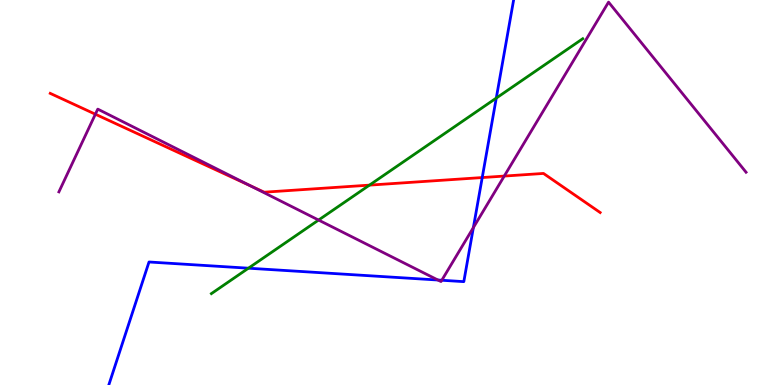[{'lines': ['blue', 'red'], 'intersections': [{'x': 6.22, 'y': 5.39}]}, {'lines': ['green', 'red'], 'intersections': [{'x': 4.77, 'y': 5.19}]}, {'lines': ['purple', 'red'], 'intersections': [{'x': 1.23, 'y': 7.03}, {'x': 3.23, 'y': 5.18}, {'x': 6.51, 'y': 5.43}]}, {'lines': ['blue', 'green'], 'intersections': [{'x': 3.21, 'y': 3.03}, {'x': 6.4, 'y': 7.45}]}, {'lines': ['blue', 'purple'], 'intersections': [{'x': 5.65, 'y': 2.73}, {'x': 5.7, 'y': 2.72}, {'x': 6.11, 'y': 4.09}]}, {'lines': ['green', 'purple'], 'intersections': [{'x': 4.11, 'y': 4.28}]}]